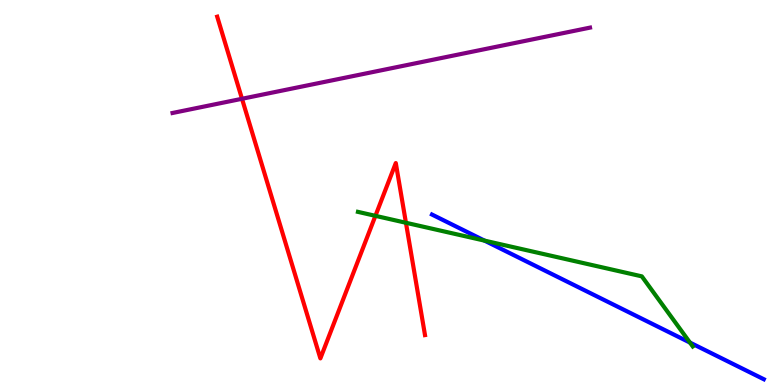[{'lines': ['blue', 'red'], 'intersections': []}, {'lines': ['green', 'red'], 'intersections': [{'x': 4.84, 'y': 4.39}, {'x': 5.24, 'y': 4.21}]}, {'lines': ['purple', 'red'], 'intersections': [{'x': 3.12, 'y': 7.43}]}, {'lines': ['blue', 'green'], 'intersections': [{'x': 6.25, 'y': 3.75}, {'x': 8.9, 'y': 1.1}]}, {'lines': ['blue', 'purple'], 'intersections': []}, {'lines': ['green', 'purple'], 'intersections': []}]